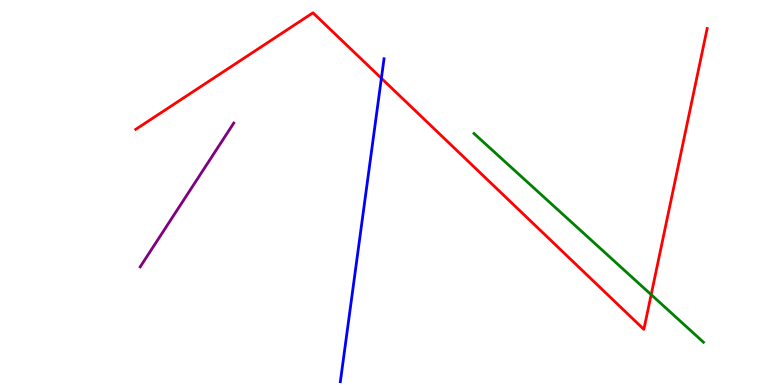[{'lines': ['blue', 'red'], 'intersections': [{'x': 4.92, 'y': 7.97}]}, {'lines': ['green', 'red'], 'intersections': [{'x': 8.4, 'y': 2.35}]}, {'lines': ['purple', 'red'], 'intersections': []}, {'lines': ['blue', 'green'], 'intersections': []}, {'lines': ['blue', 'purple'], 'intersections': []}, {'lines': ['green', 'purple'], 'intersections': []}]